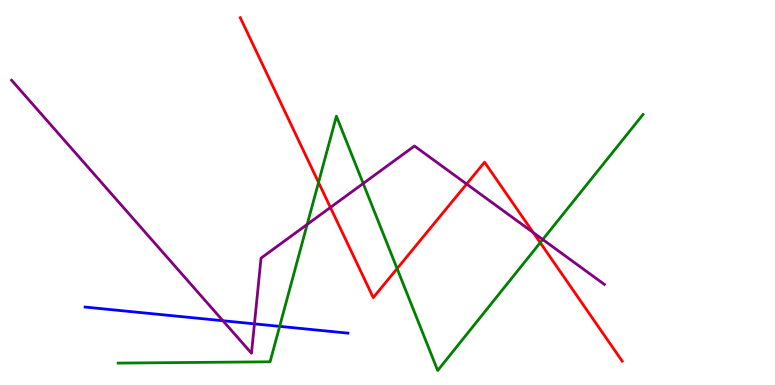[{'lines': ['blue', 'red'], 'intersections': []}, {'lines': ['green', 'red'], 'intersections': [{'x': 4.11, 'y': 5.26}, {'x': 5.12, 'y': 3.02}, {'x': 6.97, 'y': 3.7}]}, {'lines': ['purple', 'red'], 'intersections': [{'x': 4.26, 'y': 4.61}, {'x': 6.02, 'y': 5.22}, {'x': 6.88, 'y': 3.96}]}, {'lines': ['blue', 'green'], 'intersections': [{'x': 3.61, 'y': 1.52}]}, {'lines': ['blue', 'purple'], 'intersections': [{'x': 2.88, 'y': 1.67}, {'x': 3.28, 'y': 1.59}]}, {'lines': ['green', 'purple'], 'intersections': [{'x': 3.96, 'y': 4.17}, {'x': 4.69, 'y': 5.23}, {'x': 7.0, 'y': 3.78}]}]